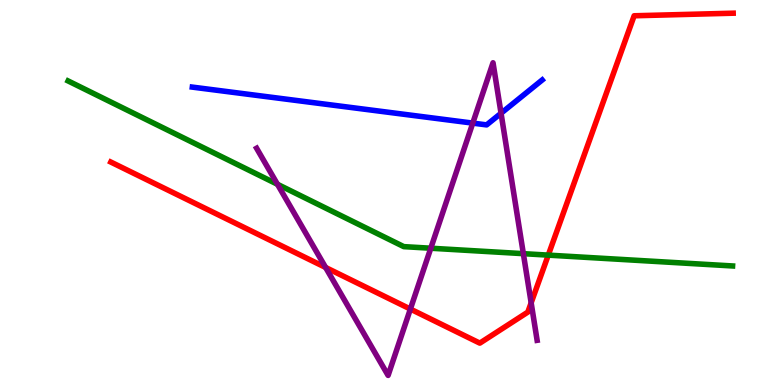[{'lines': ['blue', 'red'], 'intersections': []}, {'lines': ['green', 'red'], 'intersections': [{'x': 7.07, 'y': 3.37}]}, {'lines': ['purple', 'red'], 'intersections': [{'x': 4.2, 'y': 3.05}, {'x': 5.3, 'y': 1.97}, {'x': 6.85, 'y': 2.13}]}, {'lines': ['blue', 'green'], 'intersections': []}, {'lines': ['blue', 'purple'], 'intersections': [{'x': 6.1, 'y': 6.8}, {'x': 6.47, 'y': 7.06}]}, {'lines': ['green', 'purple'], 'intersections': [{'x': 3.58, 'y': 5.21}, {'x': 5.56, 'y': 3.55}, {'x': 6.75, 'y': 3.41}]}]